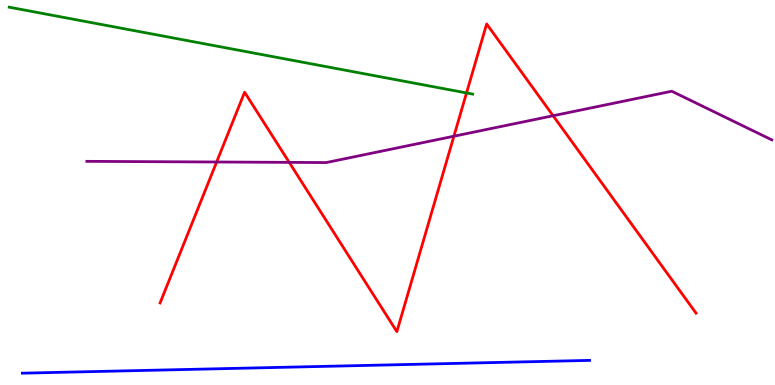[{'lines': ['blue', 'red'], 'intersections': []}, {'lines': ['green', 'red'], 'intersections': [{'x': 6.02, 'y': 7.59}]}, {'lines': ['purple', 'red'], 'intersections': [{'x': 2.8, 'y': 5.79}, {'x': 3.73, 'y': 5.78}, {'x': 5.86, 'y': 6.46}, {'x': 7.14, 'y': 6.99}]}, {'lines': ['blue', 'green'], 'intersections': []}, {'lines': ['blue', 'purple'], 'intersections': []}, {'lines': ['green', 'purple'], 'intersections': []}]